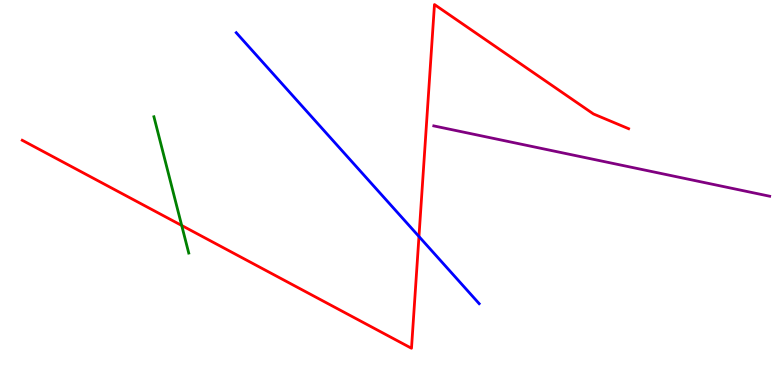[{'lines': ['blue', 'red'], 'intersections': [{'x': 5.41, 'y': 3.86}]}, {'lines': ['green', 'red'], 'intersections': [{'x': 2.34, 'y': 4.14}]}, {'lines': ['purple', 'red'], 'intersections': []}, {'lines': ['blue', 'green'], 'intersections': []}, {'lines': ['blue', 'purple'], 'intersections': []}, {'lines': ['green', 'purple'], 'intersections': []}]